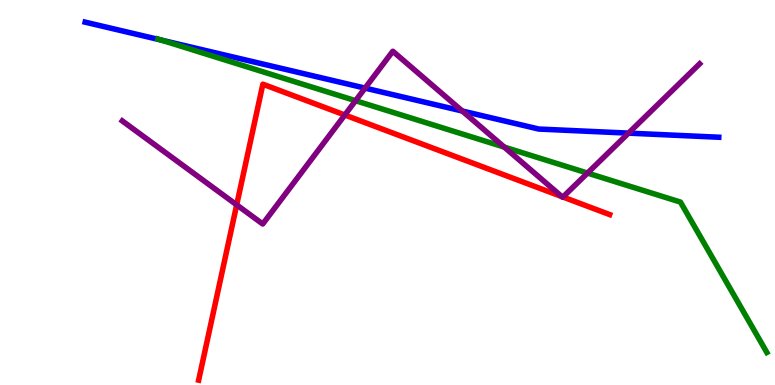[{'lines': ['blue', 'red'], 'intersections': []}, {'lines': ['green', 'red'], 'intersections': []}, {'lines': ['purple', 'red'], 'intersections': [{'x': 3.05, 'y': 4.68}, {'x': 4.45, 'y': 7.01}, {'x': 7.25, 'y': 4.89}, {'x': 7.26, 'y': 4.88}]}, {'lines': ['blue', 'green'], 'intersections': [{'x': 2.08, 'y': 8.96}]}, {'lines': ['blue', 'purple'], 'intersections': [{'x': 4.71, 'y': 7.71}, {'x': 5.97, 'y': 7.12}, {'x': 8.11, 'y': 6.54}]}, {'lines': ['green', 'purple'], 'intersections': [{'x': 4.59, 'y': 7.38}, {'x': 6.51, 'y': 6.18}, {'x': 7.58, 'y': 5.5}]}]